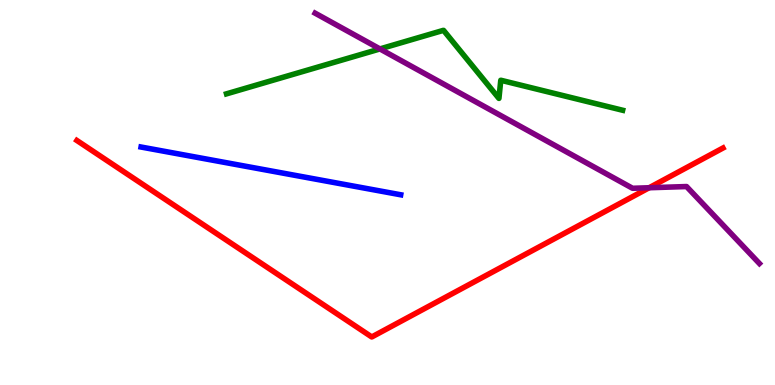[{'lines': ['blue', 'red'], 'intersections': []}, {'lines': ['green', 'red'], 'intersections': []}, {'lines': ['purple', 'red'], 'intersections': [{'x': 8.38, 'y': 5.12}]}, {'lines': ['blue', 'green'], 'intersections': []}, {'lines': ['blue', 'purple'], 'intersections': []}, {'lines': ['green', 'purple'], 'intersections': [{'x': 4.9, 'y': 8.73}]}]